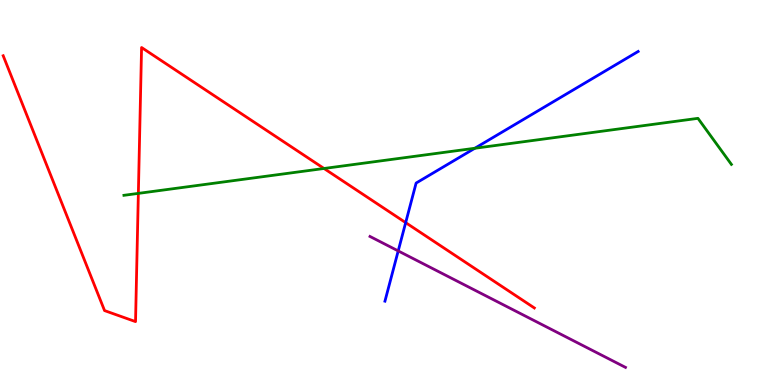[{'lines': ['blue', 'red'], 'intersections': [{'x': 5.23, 'y': 4.22}]}, {'lines': ['green', 'red'], 'intersections': [{'x': 1.79, 'y': 4.98}, {'x': 4.18, 'y': 5.62}]}, {'lines': ['purple', 'red'], 'intersections': []}, {'lines': ['blue', 'green'], 'intersections': [{'x': 6.13, 'y': 6.15}]}, {'lines': ['blue', 'purple'], 'intersections': [{'x': 5.14, 'y': 3.48}]}, {'lines': ['green', 'purple'], 'intersections': []}]